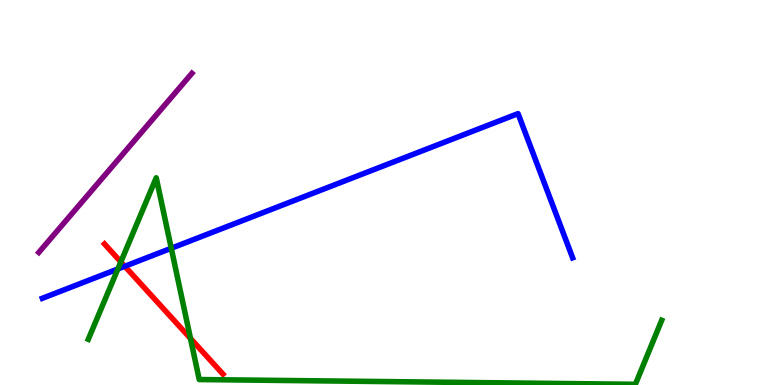[{'lines': ['blue', 'red'], 'intersections': [{'x': 1.61, 'y': 3.08}]}, {'lines': ['green', 'red'], 'intersections': [{'x': 1.56, 'y': 3.2}, {'x': 2.46, 'y': 1.21}]}, {'lines': ['purple', 'red'], 'intersections': []}, {'lines': ['blue', 'green'], 'intersections': [{'x': 1.52, 'y': 3.01}, {'x': 2.21, 'y': 3.55}]}, {'lines': ['blue', 'purple'], 'intersections': []}, {'lines': ['green', 'purple'], 'intersections': []}]